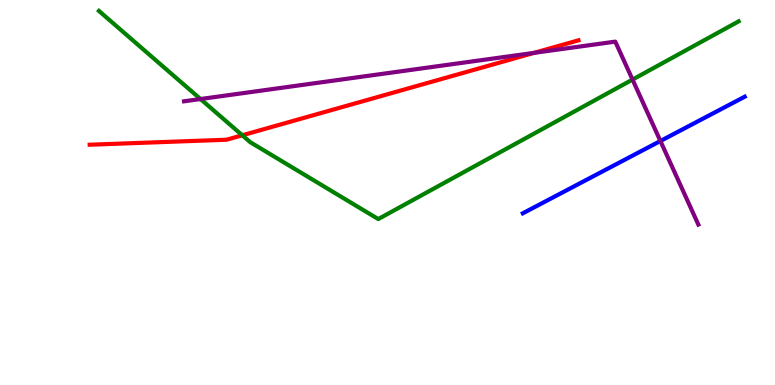[{'lines': ['blue', 'red'], 'intersections': []}, {'lines': ['green', 'red'], 'intersections': [{'x': 3.13, 'y': 6.49}]}, {'lines': ['purple', 'red'], 'intersections': [{'x': 6.89, 'y': 8.63}]}, {'lines': ['blue', 'green'], 'intersections': []}, {'lines': ['blue', 'purple'], 'intersections': [{'x': 8.52, 'y': 6.34}]}, {'lines': ['green', 'purple'], 'intersections': [{'x': 2.59, 'y': 7.43}, {'x': 8.16, 'y': 7.93}]}]